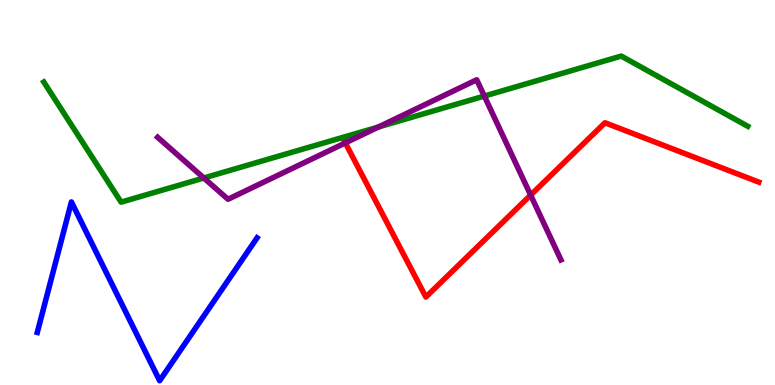[{'lines': ['blue', 'red'], 'intersections': []}, {'lines': ['green', 'red'], 'intersections': []}, {'lines': ['purple', 'red'], 'intersections': [{'x': 4.46, 'y': 6.29}, {'x': 6.85, 'y': 4.93}]}, {'lines': ['blue', 'green'], 'intersections': []}, {'lines': ['blue', 'purple'], 'intersections': []}, {'lines': ['green', 'purple'], 'intersections': [{'x': 2.63, 'y': 5.38}, {'x': 4.88, 'y': 6.7}, {'x': 6.25, 'y': 7.5}]}]